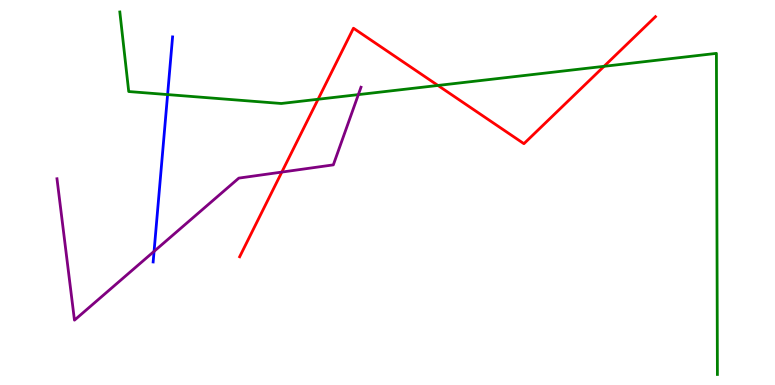[{'lines': ['blue', 'red'], 'intersections': []}, {'lines': ['green', 'red'], 'intersections': [{'x': 4.1, 'y': 7.42}, {'x': 5.65, 'y': 7.78}, {'x': 7.79, 'y': 8.28}]}, {'lines': ['purple', 'red'], 'intersections': [{'x': 3.64, 'y': 5.53}]}, {'lines': ['blue', 'green'], 'intersections': [{'x': 2.16, 'y': 7.54}]}, {'lines': ['blue', 'purple'], 'intersections': [{'x': 1.99, 'y': 3.47}]}, {'lines': ['green', 'purple'], 'intersections': [{'x': 4.62, 'y': 7.54}]}]